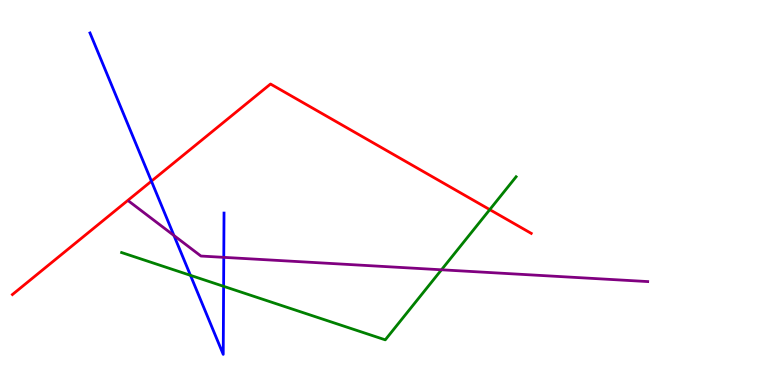[{'lines': ['blue', 'red'], 'intersections': [{'x': 1.95, 'y': 5.29}]}, {'lines': ['green', 'red'], 'intersections': [{'x': 6.32, 'y': 4.56}]}, {'lines': ['purple', 'red'], 'intersections': []}, {'lines': ['blue', 'green'], 'intersections': [{'x': 2.46, 'y': 2.85}, {'x': 2.89, 'y': 2.56}]}, {'lines': ['blue', 'purple'], 'intersections': [{'x': 2.24, 'y': 3.88}, {'x': 2.89, 'y': 3.32}]}, {'lines': ['green', 'purple'], 'intersections': [{'x': 5.7, 'y': 2.99}]}]